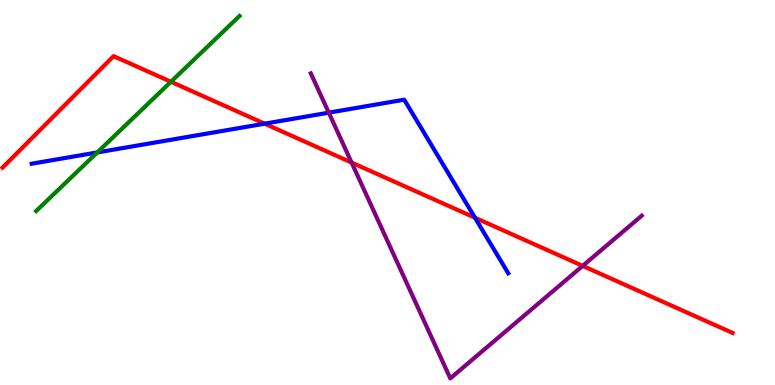[{'lines': ['blue', 'red'], 'intersections': [{'x': 3.41, 'y': 6.79}, {'x': 6.13, 'y': 4.34}]}, {'lines': ['green', 'red'], 'intersections': [{'x': 2.21, 'y': 7.88}]}, {'lines': ['purple', 'red'], 'intersections': [{'x': 4.54, 'y': 5.78}, {'x': 7.52, 'y': 3.09}]}, {'lines': ['blue', 'green'], 'intersections': [{'x': 1.25, 'y': 6.04}]}, {'lines': ['blue', 'purple'], 'intersections': [{'x': 4.24, 'y': 7.07}]}, {'lines': ['green', 'purple'], 'intersections': []}]